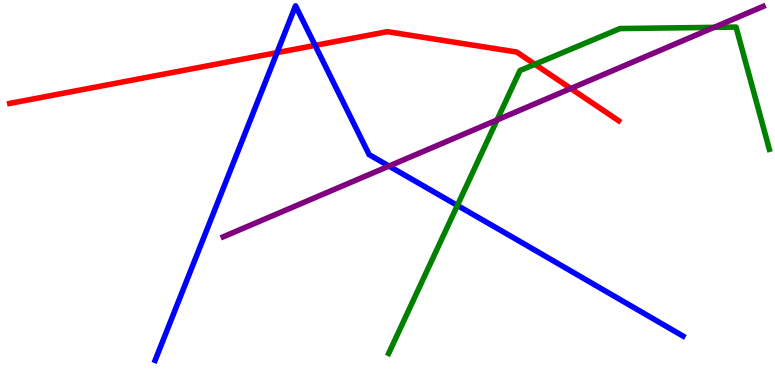[{'lines': ['blue', 'red'], 'intersections': [{'x': 3.57, 'y': 8.63}, {'x': 4.07, 'y': 8.82}]}, {'lines': ['green', 'red'], 'intersections': [{'x': 6.9, 'y': 8.33}]}, {'lines': ['purple', 'red'], 'intersections': [{'x': 7.37, 'y': 7.7}]}, {'lines': ['blue', 'green'], 'intersections': [{'x': 5.9, 'y': 4.66}]}, {'lines': ['blue', 'purple'], 'intersections': [{'x': 5.02, 'y': 5.69}]}, {'lines': ['green', 'purple'], 'intersections': [{'x': 6.41, 'y': 6.88}, {'x': 9.21, 'y': 9.29}]}]